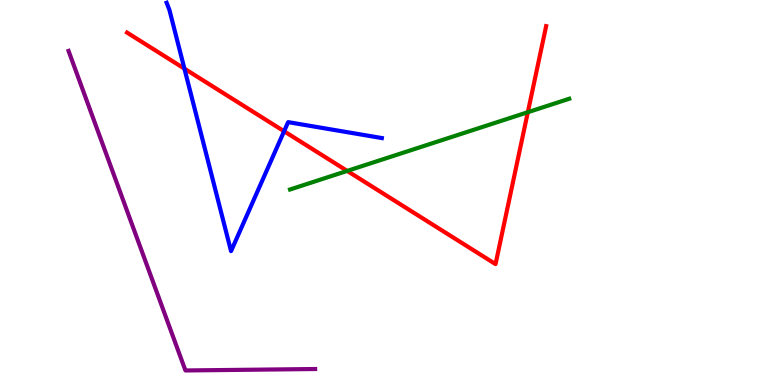[{'lines': ['blue', 'red'], 'intersections': [{'x': 2.38, 'y': 8.22}, {'x': 3.67, 'y': 6.59}]}, {'lines': ['green', 'red'], 'intersections': [{'x': 4.48, 'y': 5.56}, {'x': 6.81, 'y': 7.09}]}, {'lines': ['purple', 'red'], 'intersections': []}, {'lines': ['blue', 'green'], 'intersections': []}, {'lines': ['blue', 'purple'], 'intersections': []}, {'lines': ['green', 'purple'], 'intersections': []}]